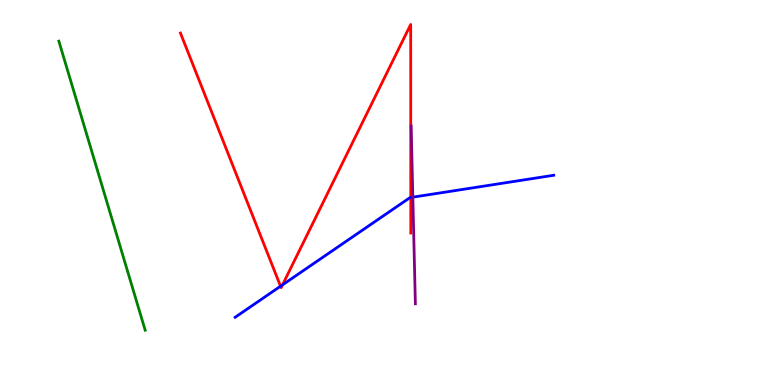[{'lines': ['blue', 'red'], 'intersections': [{'x': 3.62, 'y': 2.57}, {'x': 3.65, 'y': 2.6}, {'x': 5.3, 'y': 4.87}]}, {'lines': ['green', 'red'], 'intersections': []}, {'lines': ['purple', 'red'], 'intersections': []}, {'lines': ['blue', 'green'], 'intersections': []}, {'lines': ['blue', 'purple'], 'intersections': [{'x': 5.33, 'y': 4.88}]}, {'lines': ['green', 'purple'], 'intersections': []}]